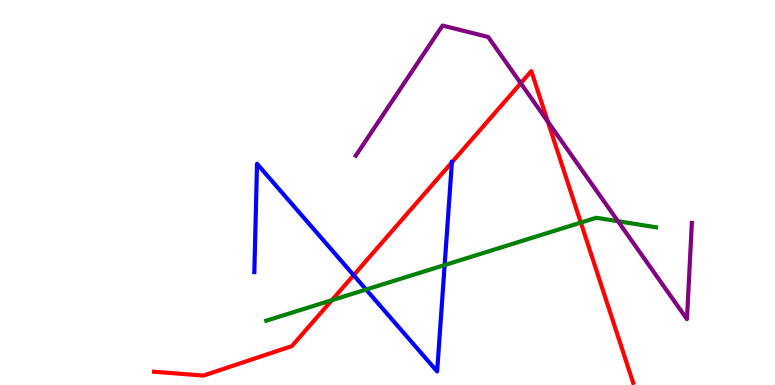[{'lines': ['blue', 'red'], 'intersections': [{'x': 4.56, 'y': 2.85}, {'x': 5.83, 'y': 5.78}]}, {'lines': ['green', 'red'], 'intersections': [{'x': 4.28, 'y': 2.2}, {'x': 7.49, 'y': 4.22}]}, {'lines': ['purple', 'red'], 'intersections': [{'x': 6.72, 'y': 7.84}, {'x': 7.07, 'y': 6.84}]}, {'lines': ['blue', 'green'], 'intersections': [{'x': 4.72, 'y': 2.48}, {'x': 5.74, 'y': 3.12}]}, {'lines': ['blue', 'purple'], 'intersections': []}, {'lines': ['green', 'purple'], 'intersections': [{'x': 7.97, 'y': 4.25}]}]